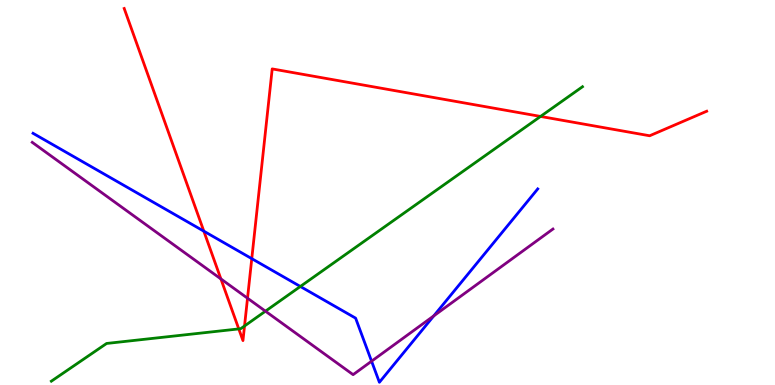[{'lines': ['blue', 'red'], 'intersections': [{'x': 2.63, 'y': 4.0}, {'x': 3.25, 'y': 3.28}]}, {'lines': ['green', 'red'], 'intersections': [{'x': 3.08, 'y': 1.46}, {'x': 3.16, 'y': 1.53}, {'x': 6.97, 'y': 6.98}]}, {'lines': ['purple', 'red'], 'intersections': [{'x': 2.85, 'y': 2.75}, {'x': 3.19, 'y': 2.25}]}, {'lines': ['blue', 'green'], 'intersections': [{'x': 3.88, 'y': 2.56}]}, {'lines': ['blue', 'purple'], 'intersections': [{'x': 4.79, 'y': 0.618}, {'x': 5.6, 'y': 1.8}]}, {'lines': ['green', 'purple'], 'intersections': [{'x': 3.43, 'y': 1.92}]}]